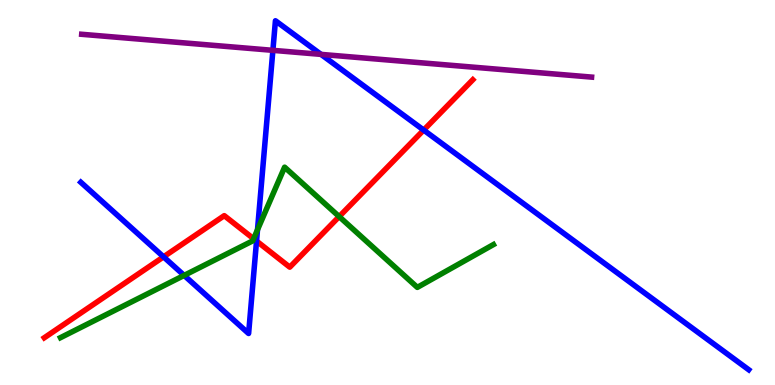[{'lines': ['blue', 'red'], 'intersections': [{'x': 2.11, 'y': 3.33}, {'x': 3.31, 'y': 3.74}, {'x': 5.47, 'y': 6.62}]}, {'lines': ['green', 'red'], 'intersections': [{'x': 3.27, 'y': 3.8}, {'x': 4.38, 'y': 4.37}]}, {'lines': ['purple', 'red'], 'intersections': []}, {'lines': ['blue', 'green'], 'intersections': [{'x': 2.38, 'y': 2.85}, {'x': 3.32, 'y': 4.03}]}, {'lines': ['blue', 'purple'], 'intersections': [{'x': 3.52, 'y': 8.69}, {'x': 4.14, 'y': 8.59}]}, {'lines': ['green', 'purple'], 'intersections': []}]